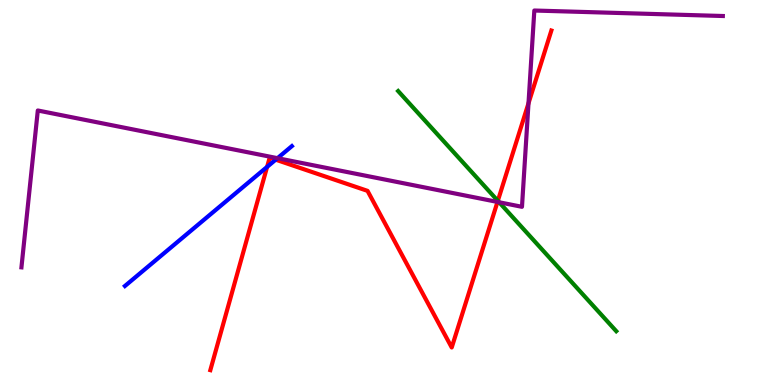[{'lines': ['blue', 'red'], 'intersections': [{'x': 3.45, 'y': 5.67}, {'x': 3.56, 'y': 5.85}]}, {'lines': ['green', 'red'], 'intersections': [{'x': 6.42, 'y': 4.78}]}, {'lines': ['purple', 'red'], 'intersections': [{'x': 6.42, 'y': 4.75}, {'x': 6.82, 'y': 7.32}]}, {'lines': ['blue', 'green'], 'intersections': []}, {'lines': ['blue', 'purple'], 'intersections': [{'x': 3.58, 'y': 5.89}]}, {'lines': ['green', 'purple'], 'intersections': [{'x': 6.44, 'y': 4.75}]}]